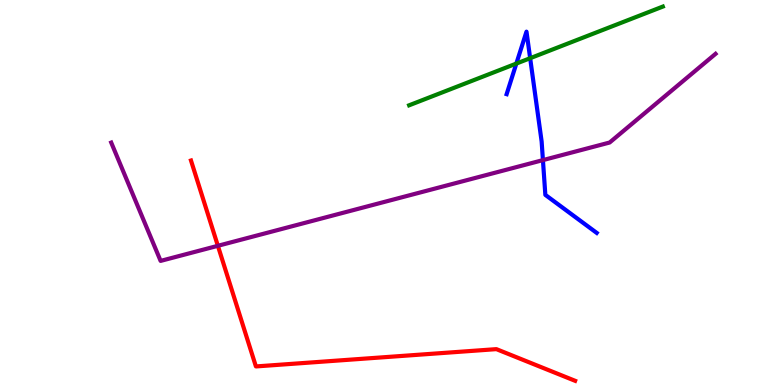[{'lines': ['blue', 'red'], 'intersections': []}, {'lines': ['green', 'red'], 'intersections': []}, {'lines': ['purple', 'red'], 'intersections': [{'x': 2.81, 'y': 3.62}]}, {'lines': ['blue', 'green'], 'intersections': [{'x': 6.66, 'y': 8.35}, {'x': 6.84, 'y': 8.49}]}, {'lines': ['blue', 'purple'], 'intersections': [{'x': 7.01, 'y': 5.84}]}, {'lines': ['green', 'purple'], 'intersections': []}]